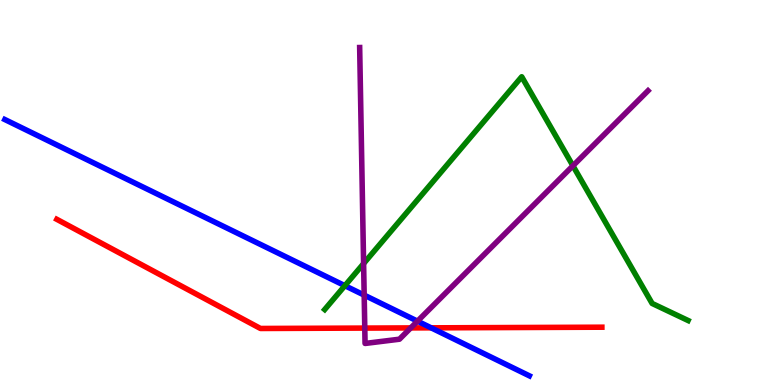[{'lines': ['blue', 'red'], 'intersections': [{'x': 5.56, 'y': 1.48}]}, {'lines': ['green', 'red'], 'intersections': []}, {'lines': ['purple', 'red'], 'intersections': [{'x': 4.71, 'y': 1.48}, {'x': 5.3, 'y': 1.48}]}, {'lines': ['blue', 'green'], 'intersections': [{'x': 4.45, 'y': 2.58}]}, {'lines': ['blue', 'purple'], 'intersections': [{'x': 4.7, 'y': 2.33}, {'x': 5.39, 'y': 1.66}]}, {'lines': ['green', 'purple'], 'intersections': [{'x': 4.69, 'y': 3.15}, {'x': 7.39, 'y': 5.69}]}]